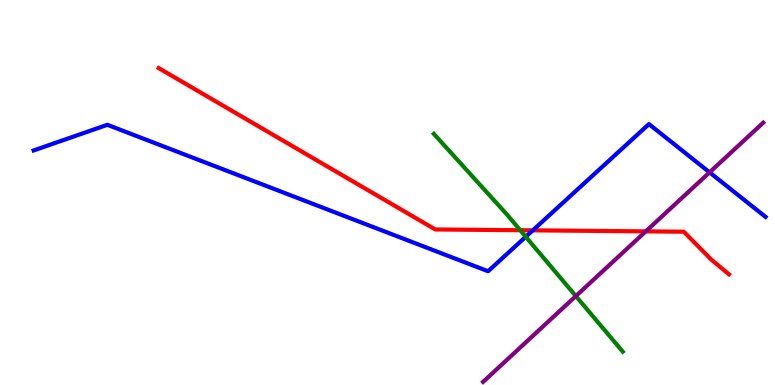[{'lines': ['blue', 'red'], 'intersections': [{'x': 6.87, 'y': 4.02}]}, {'lines': ['green', 'red'], 'intersections': [{'x': 6.71, 'y': 4.02}]}, {'lines': ['purple', 'red'], 'intersections': [{'x': 8.33, 'y': 3.99}]}, {'lines': ['blue', 'green'], 'intersections': [{'x': 6.78, 'y': 3.85}]}, {'lines': ['blue', 'purple'], 'intersections': [{'x': 9.16, 'y': 5.52}]}, {'lines': ['green', 'purple'], 'intersections': [{'x': 7.43, 'y': 2.31}]}]